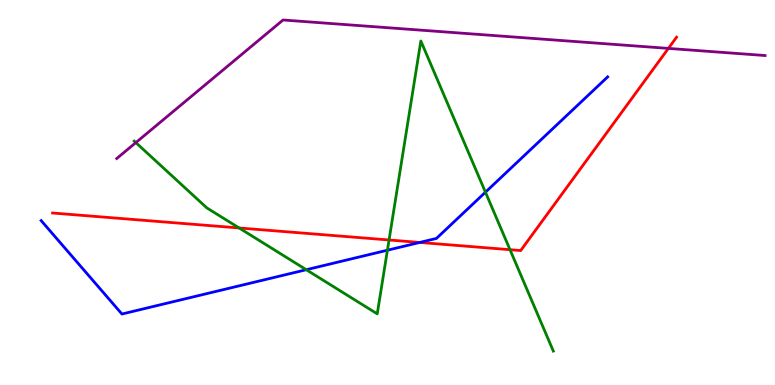[{'lines': ['blue', 'red'], 'intersections': [{'x': 5.42, 'y': 3.7}]}, {'lines': ['green', 'red'], 'intersections': [{'x': 3.09, 'y': 4.08}, {'x': 5.02, 'y': 3.77}, {'x': 6.58, 'y': 3.51}]}, {'lines': ['purple', 'red'], 'intersections': [{'x': 8.62, 'y': 8.74}]}, {'lines': ['blue', 'green'], 'intersections': [{'x': 3.95, 'y': 2.99}, {'x': 5.0, 'y': 3.5}, {'x': 6.26, 'y': 5.01}]}, {'lines': ['blue', 'purple'], 'intersections': []}, {'lines': ['green', 'purple'], 'intersections': [{'x': 1.75, 'y': 6.3}]}]